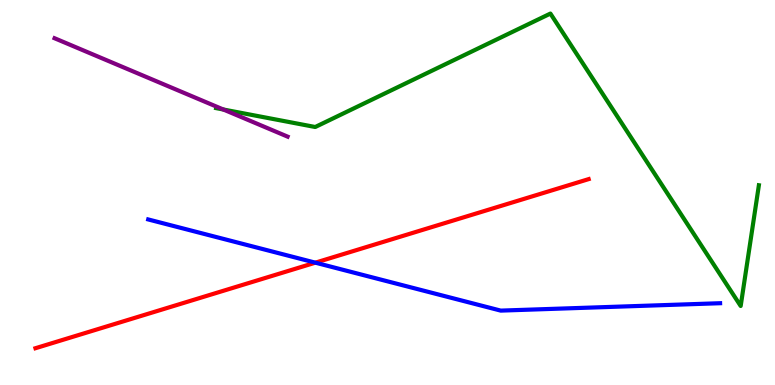[{'lines': ['blue', 'red'], 'intersections': [{'x': 4.07, 'y': 3.18}]}, {'lines': ['green', 'red'], 'intersections': []}, {'lines': ['purple', 'red'], 'intersections': []}, {'lines': ['blue', 'green'], 'intersections': []}, {'lines': ['blue', 'purple'], 'intersections': []}, {'lines': ['green', 'purple'], 'intersections': [{'x': 2.88, 'y': 7.16}]}]